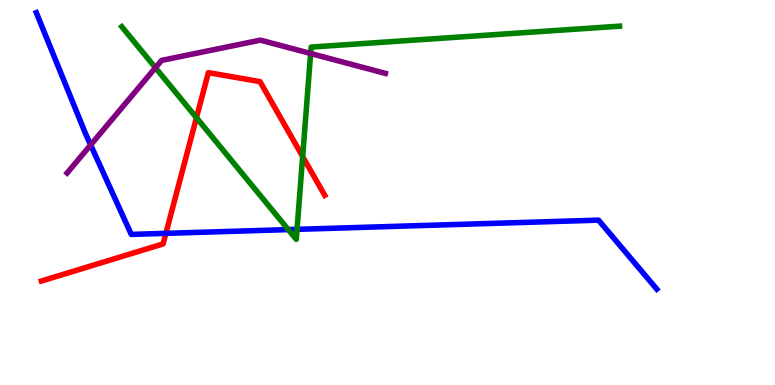[{'lines': ['blue', 'red'], 'intersections': [{'x': 2.14, 'y': 3.94}]}, {'lines': ['green', 'red'], 'intersections': [{'x': 2.53, 'y': 6.94}, {'x': 3.91, 'y': 5.93}]}, {'lines': ['purple', 'red'], 'intersections': []}, {'lines': ['blue', 'green'], 'intersections': [{'x': 3.72, 'y': 4.04}, {'x': 3.83, 'y': 4.04}]}, {'lines': ['blue', 'purple'], 'intersections': [{'x': 1.17, 'y': 6.24}]}, {'lines': ['green', 'purple'], 'intersections': [{'x': 2.01, 'y': 8.24}, {'x': 4.01, 'y': 8.61}]}]